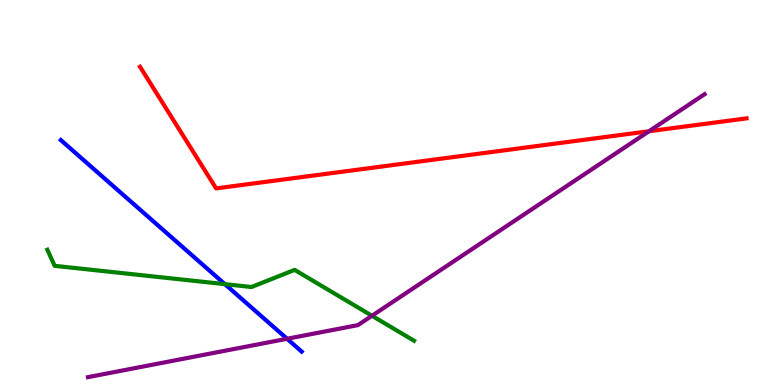[{'lines': ['blue', 'red'], 'intersections': []}, {'lines': ['green', 'red'], 'intersections': []}, {'lines': ['purple', 'red'], 'intersections': [{'x': 8.37, 'y': 6.59}]}, {'lines': ['blue', 'green'], 'intersections': [{'x': 2.9, 'y': 2.62}]}, {'lines': ['blue', 'purple'], 'intersections': [{'x': 3.7, 'y': 1.2}]}, {'lines': ['green', 'purple'], 'intersections': [{'x': 4.8, 'y': 1.8}]}]